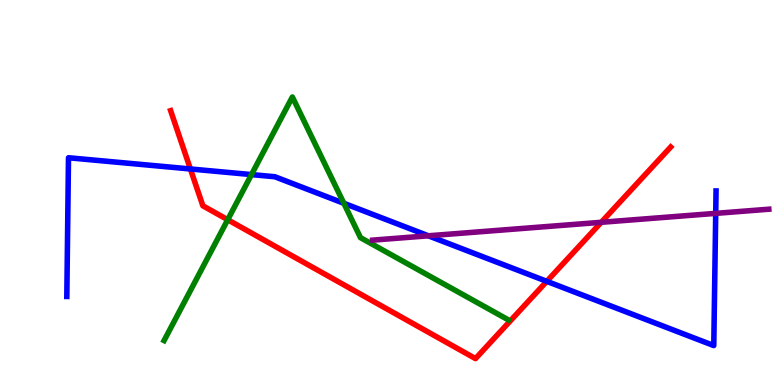[{'lines': ['blue', 'red'], 'intersections': [{'x': 2.46, 'y': 5.61}, {'x': 7.06, 'y': 2.69}]}, {'lines': ['green', 'red'], 'intersections': [{'x': 2.94, 'y': 4.29}]}, {'lines': ['purple', 'red'], 'intersections': [{'x': 7.76, 'y': 4.23}]}, {'lines': ['blue', 'green'], 'intersections': [{'x': 3.25, 'y': 5.47}, {'x': 4.44, 'y': 4.72}]}, {'lines': ['blue', 'purple'], 'intersections': [{'x': 5.53, 'y': 3.88}, {'x': 9.24, 'y': 4.46}]}, {'lines': ['green', 'purple'], 'intersections': []}]